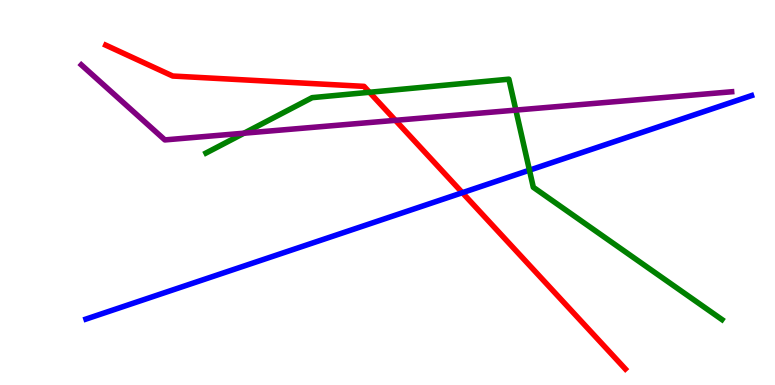[{'lines': ['blue', 'red'], 'intersections': [{'x': 5.97, 'y': 4.99}]}, {'lines': ['green', 'red'], 'intersections': [{'x': 4.77, 'y': 7.6}]}, {'lines': ['purple', 'red'], 'intersections': [{'x': 5.1, 'y': 6.87}]}, {'lines': ['blue', 'green'], 'intersections': [{'x': 6.83, 'y': 5.58}]}, {'lines': ['blue', 'purple'], 'intersections': []}, {'lines': ['green', 'purple'], 'intersections': [{'x': 3.15, 'y': 6.54}, {'x': 6.66, 'y': 7.14}]}]